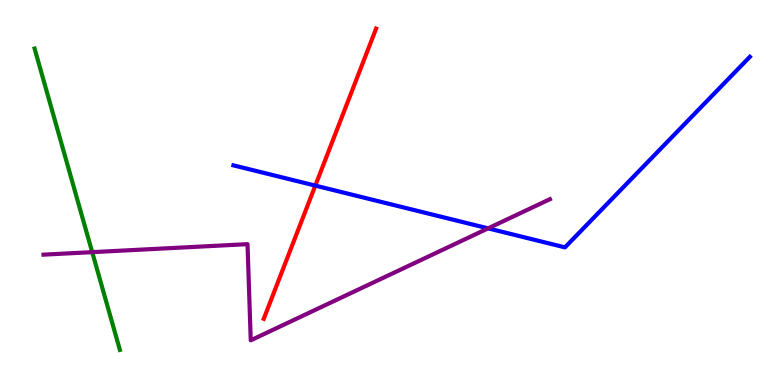[{'lines': ['blue', 'red'], 'intersections': [{'x': 4.07, 'y': 5.18}]}, {'lines': ['green', 'red'], 'intersections': []}, {'lines': ['purple', 'red'], 'intersections': []}, {'lines': ['blue', 'green'], 'intersections': []}, {'lines': ['blue', 'purple'], 'intersections': [{'x': 6.3, 'y': 4.07}]}, {'lines': ['green', 'purple'], 'intersections': [{'x': 1.19, 'y': 3.45}]}]